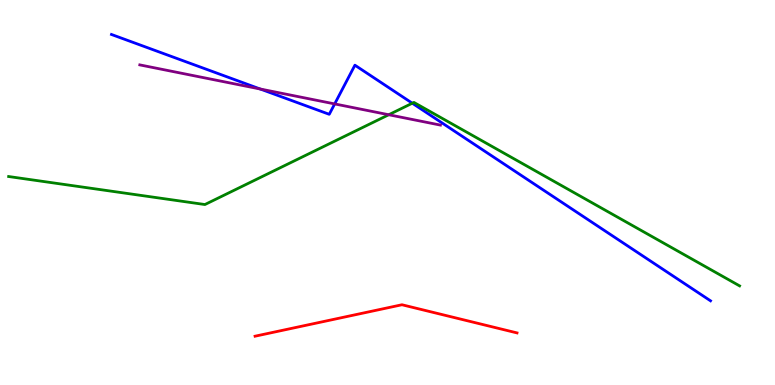[{'lines': ['blue', 'red'], 'intersections': []}, {'lines': ['green', 'red'], 'intersections': []}, {'lines': ['purple', 'red'], 'intersections': []}, {'lines': ['blue', 'green'], 'intersections': [{'x': 5.32, 'y': 7.32}]}, {'lines': ['blue', 'purple'], 'intersections': [{'x': 3.36, 'y': 7.69}, {'x': 4.32, 'y': 7.3}]}, {'lines': ['green', 'purple'], 'intersections': [{'x': 5.02, 'y': 7.02}]}]